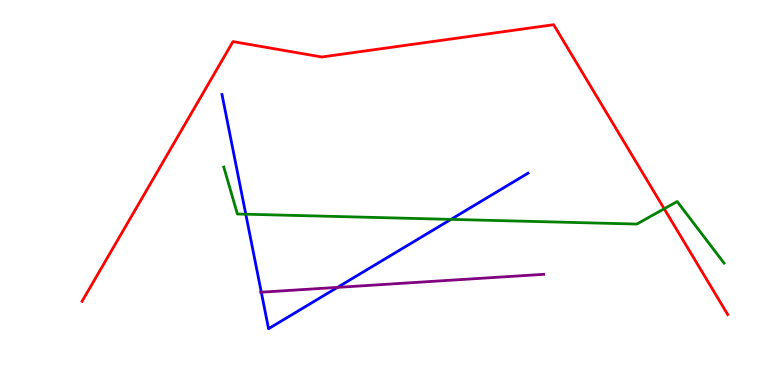[{'lines': ['blue', 'red'], 'intersections': []}, {'lines': ['green', 'red'], 'intersections': [{'x': 8.57, 'y': 4.58}]}, {'lines': ['purple', 'red'], 'intersections': []}, {'lines': ['blue', 'green'], 'intersections': [{'x': 3.17, 'y': 4.44}, {'x': 5.82, 'y': 4.3}]}, {'lines': ['blue', 'purple'], 'intersections': [{'x': 3.37, 'y': 2.41}, {'x': 4.35, 'y': 2.54}]}, {'lines': ['green', 'purple'], 'intersections': []}]